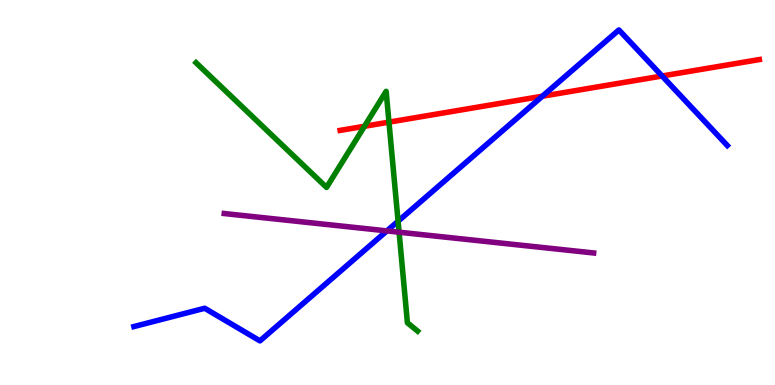[{'lines': ['blue', 'red'], 'intersections': [{'x': 7.0, 'y': 7.5}, {'x': 8.54, 'y': 8.03}]}, {'lines': ['green', 'red'], 'intersections': [{'x': 4.7, 'y': 6.72}, {'x': 5.02, 'y': 6.83}]}, {'lines': ['purple', 'red'], 'intersections': []}, {'lines': ['blue', 'green'], 'intersections': [{'x': 5.14, 'y': 4.25}]}, {'lines': ['blue', 'purple'], 'intersections': [{'x': 4.99, 'y': 4.0}]}, {'lines': ['green', 'purple'], 'intersections': [{'x': 5.15, 'y': 3.97}]}]